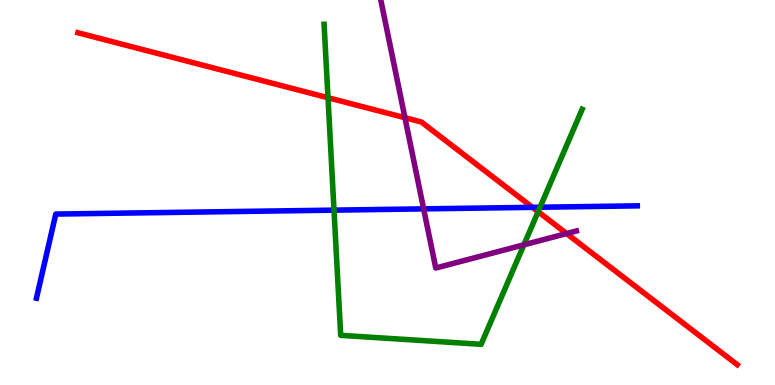[{'lines': ['blue', 'red'], 'intersections': [{'x': 6.87, 'y': 4.61}]}, {'lines': ['green', 'red'], 'intersections': [{'x': 4.23, 'y': 7.46}, {'x': 6.94, 'y': 4.5}]}, {'lines': ['purple', 'red'], 'intersections': [{'x': 5.22, 'y': 6.94}, {'x': 7.31, 'y': 3.93}]}, {'lines': ['blue', 'green'], 'intersections': [{'x': 4.31, 'y': 4.54}, {'x': 6.97, 'y': 4.62}]}, {'lines': ['blue', 'purple'], 'intersections': [{'x': 5.47, 'y': 4.57}]}, {'lines': ['green', 'purple'], 'intersections': [{'x': 6.76, 'y': 3.64}]}]